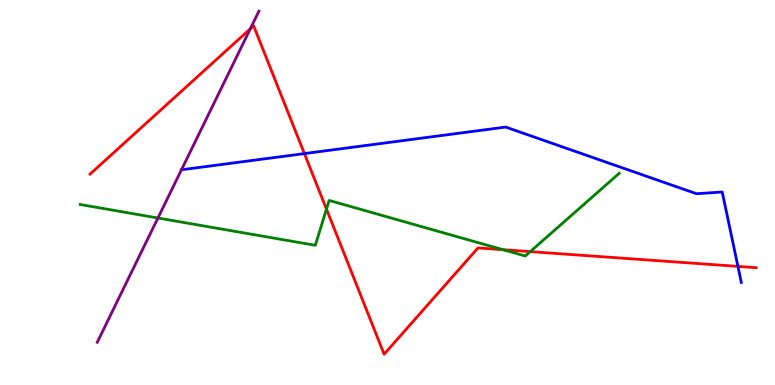[{'lines': ['blue', 'red'], 'intersections': [{'x': 3.93, 'y': 6.01}, {'x': 9.52, 'y': 3.08}]}, {'lines': ['green', 'red'], 'intersections': [{'x': 4.21, 'y': 4.57}, {'x': 6.49, 'y': 3.51}, {'x': 6.84, 'y': 3.46}]}, {'lines': ['purple', 'red'], 'intersections': [{'x': 3.23, 'y': 9.25}]}, {'lines': ['blue', 'green'], 'intersections': []}, {'lines': ['blue', 'purple'], 'intersections': [{'x': 2.34, 'y': 5.59}]}, {'lines': ['green', 'purple'], 'intersections': [{'x': 2.04, 'y': 4.34}]}]